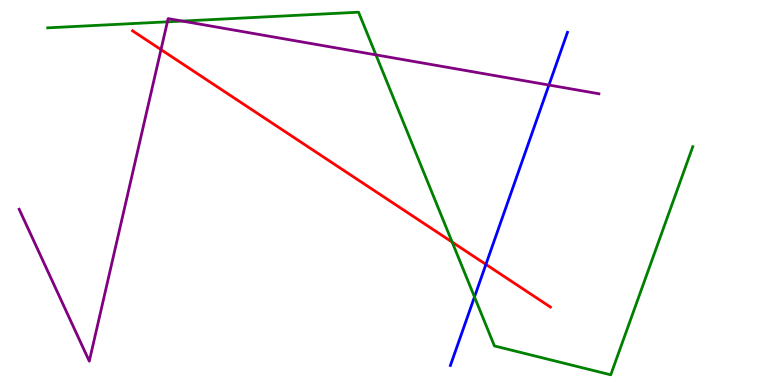[{'lines': ['blue', 'red'], 'intersections': [{'x': 6.27, 'y': 3.13}]}, {'lines': ['green', 'red'], 'intersections': [{'x': 5.83, 'y': 3.71}]}, {'lines': ['purple', 'red'], 'intersections': [{'x': 2.08, 'y': 8.71}]}, {'lines': ['blue', 'green'], 'intersections': [{'x': 6.12, 'y': 2.29}]}, {'lines': ['blue', 'purple'], 'intersections': [{'x': 7.08, 'y': 7.79}]}, {'lines': ['green', 'purple'], 'intersections': [{'x': 2.16, 'y': 9.43}, {'x': 2.35, 'y': 9.45}, {'x': 4.85, 'y': 8.58}]}]